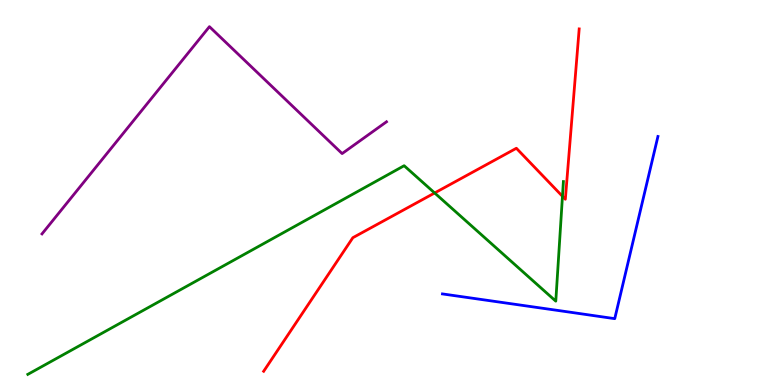[{'lines': ['blue', 'red'], 'intersections': []}, {'lines': ['green', 'red'], 'intersections': [{'x': 5.61, 'y': 4.99}, {'x': 7.26, 'y': 4.9}]}, {'lines': ['purple', 'red'], 'intersections': []}, {'lines': ['blue', 'green'], 'intersections': []}, {'lines': ['blue', 'purple'], 'intersections': []}, {'lines': ['green', 'purple'], 'intersections': []}]